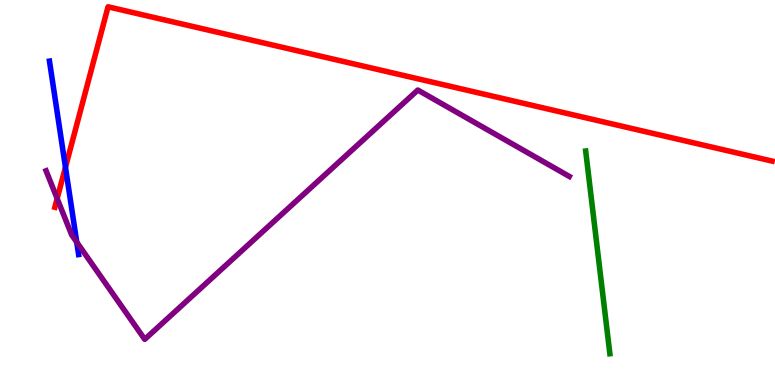[{'lines': ['blue', 'red'], 'intersections': [{'x': 0.845, 'y': 5.66}]}, {'lines': ['green', 'red'], 'intersections': []}, {'lines': ['purple', 'red'], 'intersections': [{'x': 0.737, 'y': 4.84}]}, {'lines': ['blue', 'green'], 'intersections': []}, {'lines': ['blue', 'purple'], 'intersections': [{'x': 0.99, 'y': 3.71}]}, {'lines': ['green', 'purple'], 'intersections': []}]